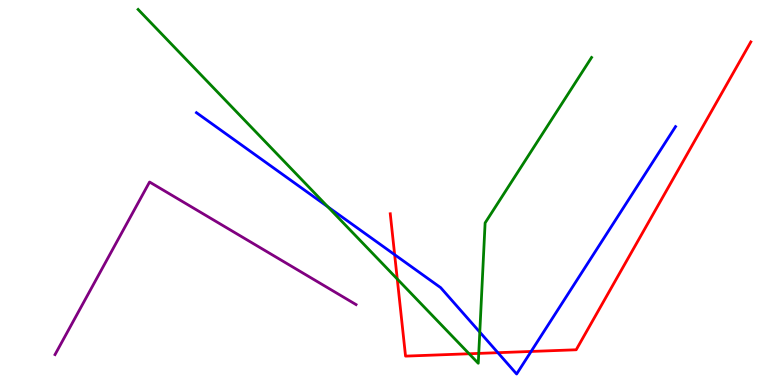[{'lines': ['blue', 'red'], 'intersections': [{'x': 5.09, 'y': 3.38}, {'x': 6.42, 'y': 0.839}, {'x': 6.85, 'y': 0.871}]}, {'lines': ['green', 'red'], 'intersections': [{'x': 5.13, 'y': 2.75}, {'x': 6.05, 'y': 0.811}, {'x': 6.18, 'y': 0.821}]}, {'lines': ['purple', 'red'], 'intersections': []}, {'lines': ['blue', 'green'], 'intersections': [{'x': 4.23, 'y': 4.63}, {'x': 6.19, 'y': 1.37}]}, {'lines': ['blue', 'purple'], 'intersections': []}, {'lines': ['green', 'purple'], 'intersections': []}]